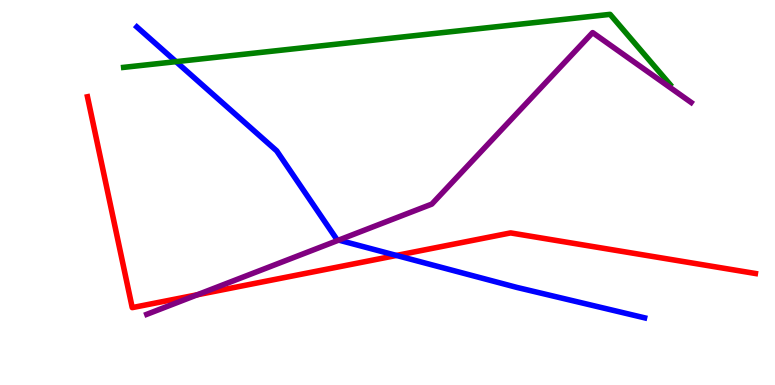[{'lines': ['blue', 'red'], 'intersections': [{'x': 5.12, 'y': 3.37}]}, {'lines': ['green', 'red'], 'intersections': []}, {'lines': ['purple', 'red'], 'intersections': [{'x': 2.55, 'y': 2.34}]}, {'lines': ['blue', 'green'], 'intersections': [{'x': 2.27, 'y': 8.4}]}, {'lines': ['blue', 'purple'], 'intersections': [{'x': 4.37, 'y': 3.76}]}, {'lines': ['green', 'purple'], 'intersections': []}]